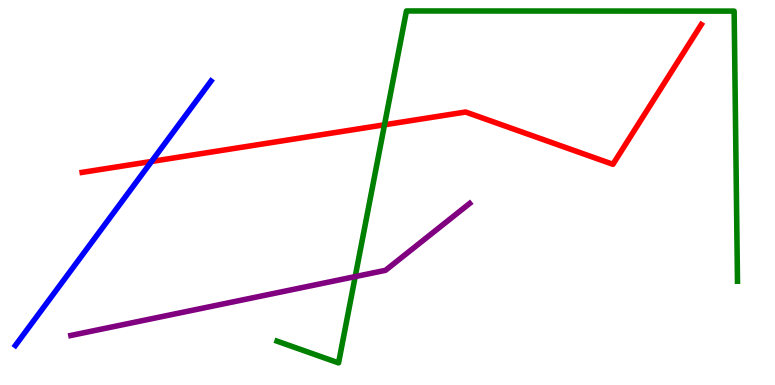[{'lines': ['blue', 'red'], 'intersections': [{'x': 1.96, 'y': 5.81}]}, {'lines': ['green', 'red'], 'intersections': [{'x': 4.96, 'y': 6.76}]}, {'lines': ['purple', 'red'], 'intersections': []}, {'lines': ['blue', 'green'], 'intersections': []}, {'lines': ['blue', 'purple'], 'intersections': []}, {'lines': ['green', 'purple'], 'intersections': [{'x': 4.58, 'y': 2.82}]}]